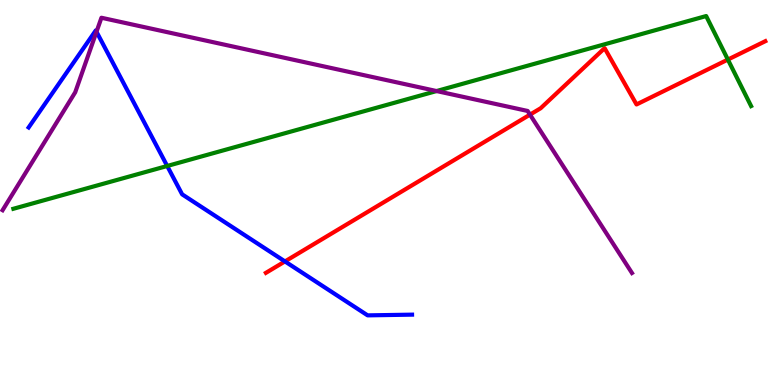[{'lines': ['blue', 'red'], 'intersections': [{'x': 3.68, 'y': 3.21}]}, {'lines': ['green', 'red'], 'intersections': [{'x': 9.39, 'y': 8.45}]}, {'lines': ['purple', 'red'], 'intersections': [{'x': 6.84, 'y': 7.02}]}, {'lines': ['blue', 'green'], 'intersections': [{'x': 2.16, 'y': 5.69}]}, {'lines': ['blue', 'purple'], 'intersections': [{'x': 1.25, 'y': 9.17}]}, {'lines': ['green', 'purple'], 'intersections': [{'x': 5.63, 'y': 7.64}]}]